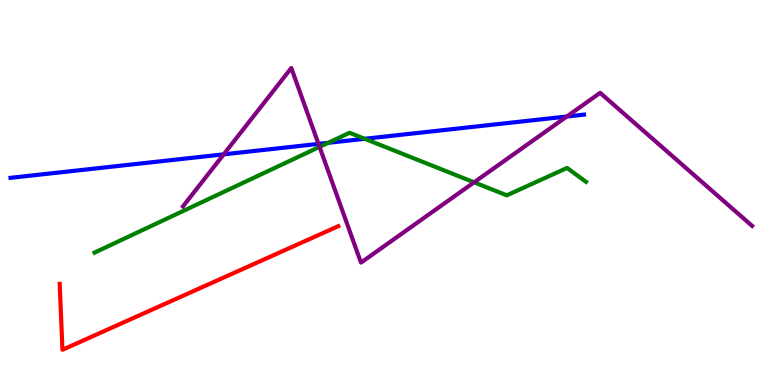[{'lines': ['blue', 'red'], 'intersections': []}, {'lines': ['green', 'red'], 'intersections': []}, {'lines': ['purple', 'red'], 'intersections': []}, {'lines': ['blue', 'green'], 'intersections': [{'x': 4.23, 'y': 6.29}, {'x': 4.71, 'y': 6.39}]}, {'lines': ['blue', 'purple'], 'intersections': [{'x': 2.89, 'y': 5.99}, {'x': 4.11, 'y': 6.26}, {'x': 7.31, 'y': 6.97}]}, {'lines': ['green', 'purple'], 'intersections': [{'x': 4.12, 'y': 6.18}, {'x': 6.12, 'y': 5.26}]}]